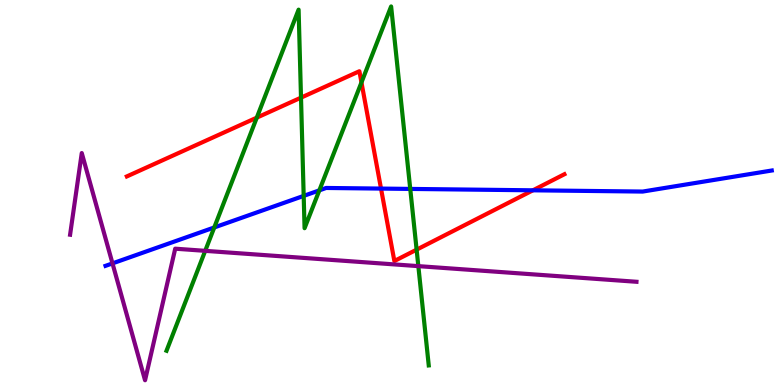[{'lines': ['blue', 'red'], 'intersections': [{'x': 4.92, 'y': 5.1}, {'x': 6.88, 'y': 5.06}]}, {'lines': ['green', 'red'], 'intersections': [{'x': 3.31, 'y': 6.94}, {'x': 3.88, 'y': 7.46}, {'x': 4.66, 'y': 7.86}, {'x': 5.38, 'y': 3.52}]}, {'lines': ['purple', 'red'], 'intersections': []}, {'lines': ['blue', 'green'], 'intersections': [{'x': 2.76, 'y': 4.09}, {'x': 3.92, 'y': 4.91}, {'x': 4.12, 'y': 5.06}, {'x': 5.29, 'y': 5.09}]}, {'lines': ['blue', 'purple'], 'intersections': [{'x': 1.45, 'y': 3.16}]}, {'lines': ['green', 'purple'], 'intersections': [{'x': 2.65, 'y': 3.48}, {'x': 5.4, 'y': 3.09}]}]